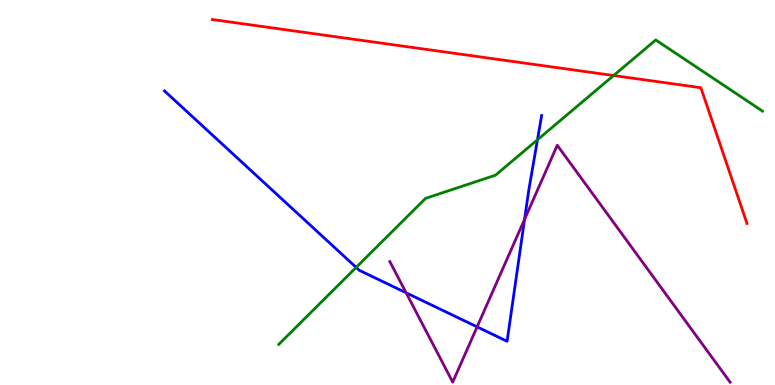[{'lines': ['blue', 'red'], 'intersections': []}, {'lines': ['green', 'red'], 'intersections': [{'x': 7.92, 'y': 8.04}]}, {'lines': ['purple', 'red'], 'intersections': []}, {'lines': ['blue', 'green'], 'intersections': [{'x': 4.6, 'y': 3.05}, {'x': 6.94, 'y': 6.37}]}, {'lines': ['blue', 'purple'], 'intersections': [{'x': 5.24, 'y': 2.4}, {'x': 6.16, 'y': 1.51}, {'x': 6.77, 'y': 4.3}]}, {'lines': ['green', 'purple'], 'intersections': []}]